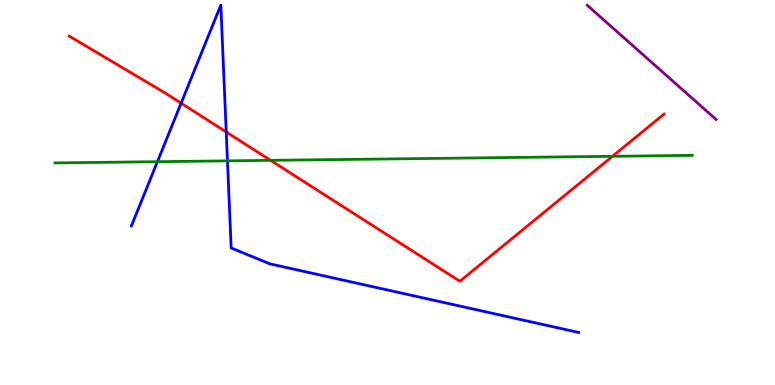[{'lines': ['blue', 'red'], 'intersections': [{'x': 2.34, 'y': 7.32}, {'x': 2.92, 'y': 6.57}]}, {'lines': ['green', 'red'], 'intersections': [{'x': 3.49, 'y': 5.83}, {'x': 7.9, 'y': 5.94}]}, {'lines': ['purple', 'red'], 'intersections': []}, {'lines': ['blue', 'green'], 'intersections': [{'x': 2.03, 'y': 5.8}, {'x': 2.94, 'y': 5.82}]}, {'lines': ['blue', 'purple'], 'intersections': []}, {'lines': ['green', 'purple'], 'intersections': []}]